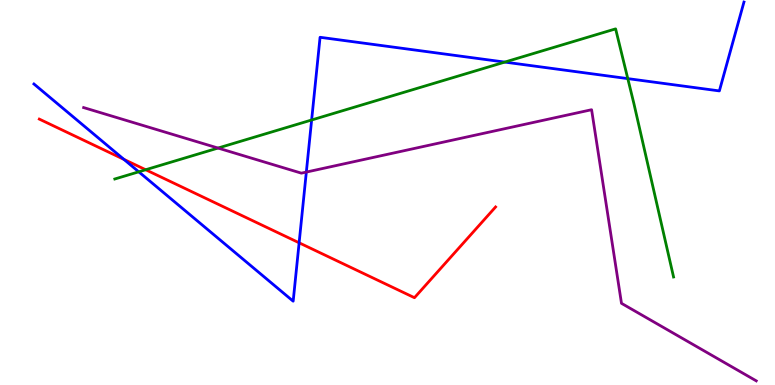[{'lines': ['blue', 'red'], 'intersections': [{'x': 1.6, 'y': 5.86}, {'x': 3.86, 'y': 3.69}]}, {'lines': ['green', 'red'], 'intersections': [{'x': 1.88, 'y': 5.59}]}, {'lines': ['purple', 'red'], 'intersections': []}, {'lines': ['blue', 'green'], 'intersections': [{'x': 1.79, 'y': 5.54}, {'x': 4.02, 'y': 6.88}, {'x': 6.51, 'y': 8.39}, {'x': 8.1, 'y': 7.96}]}, {'lines': ['blue', 'purple'], 'intersections': [{'x': 3.95, 'y': 5.53}]}, {'lines': ['green', 'purple'], 'intersections': [{'x': 2.81, 'y': 6.15}]}]